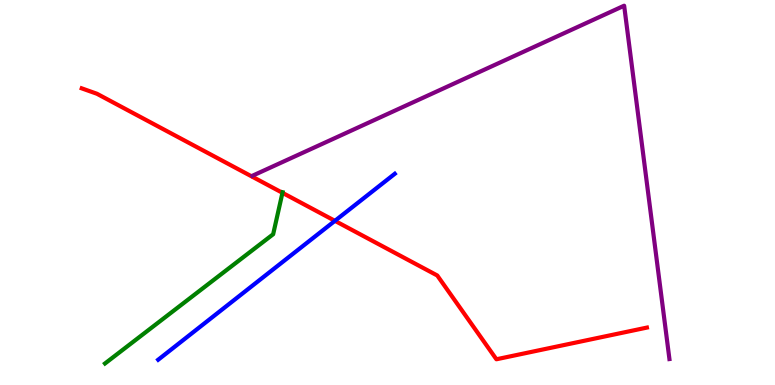[{'lines': ['blue', 'red'], 'intersections': [{'x': 4.32, 'y': 4.26}]}, {'lines': ['green', 'red'], 'intersections': [{'x': 3.64, 'y': 4.99}]}, {'lines': ['purple', 'red'], 'intersections': []}, {'lines': ['blue', 'green'], 'intersections': []}, {'lines': ['blue', 'purple'], 'intersections': []}, {'lines': ['green', 'purple'], 'intersections': []}]